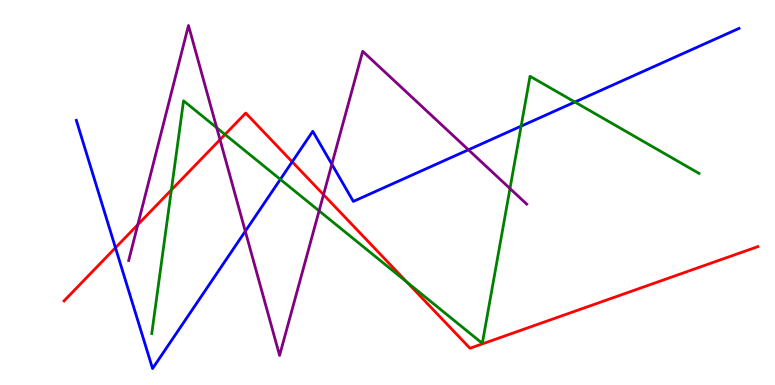[{'lines': ['blue', 'red'], 'intersections': [{'x': 1.49, 'y': 3.56}, {'x': 3.77, 'y': 5.8}]}, {'lines': ['green', 'red'], 'intersections': [{'x': 2.21, 'y': 5.07}, {'x': 2.9, 'y': 6.51}, {'x': 5.25, 'y': 2.67}]}, {'lines': ['purple', 'red'], 'intersections': [{'x': 1.78, 'y': 4.16}, {'x': 2.84, 'y': 6.37}, {'x': 4.17, 'y': 4.94}]}, {'lines': ['blue', 'green'], 'intersections': [{'x': 3.62, 'y': 5.34}, {'x': 6.72, 'y': 6.72}, {'x': 7.42, 'y': 7.35}]}, {'lines': ['blue', 'purple'], 'intersections': [{'x': 3.17, 'y': 3.99}, {'x': 4.28, 'y': 5.73}, {'x': 6.04, 'y': 6.11}]}, {'lines': ['green', 'purple'], 'intersections': [{'x': 2.8, 'y': 6.68}, {'x': 4.12, 'y': 4.52}, {'x': 6.58, 'y': 5.1}]}]